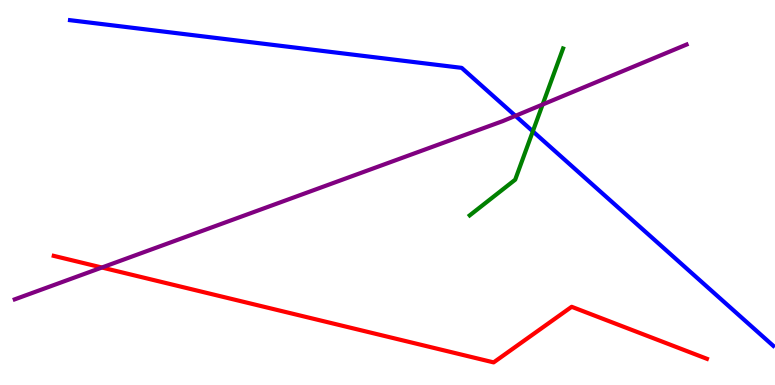[{'lines': ['blue', 'red'], 'intersections': []}, {'lines': ['green', 'red'], 'intersections': []}, {'lines': ['purple', 'red'], 'intersections': [{'x': 1.31, 'y': 3.05}]}, {'lines': ['blue', 'green'], 'intersections': [{'x': 6.88, 'y': 6.59}]}, {'lines': ['blue', 'purple'], 'intersections': [{'x': 6.65, 'y': 6.99}]}, {'lines': ['green', 'purple'], 'intersections': [{'x': 7.0, 'y': 7.29}]}]